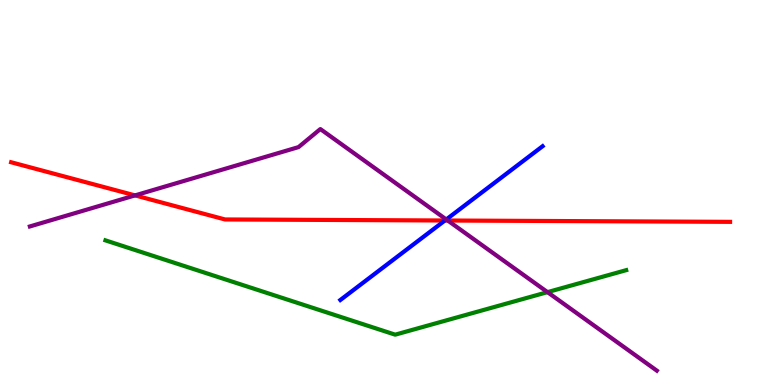[{'lines': ['blue', 'red'], 'intersections': [{'x': 5.74, 'y': 4.27}]}, {'lines': ['green', 'red'], 'intersections': []}, {'lines': ['purple', 'red'], 'intersections': [{'x': 1.74, 'y': 4.92}, {'x': 5.78, 'y': 4.27}]}, {'lines': ['blue', 'green'], 'intersections': []}, {'lines': ['blue', 'purple'], 'intersections': [{'x': 5.76, 'y': 4.3}]}, {'lines': ['green', 'purple'], 'intersections': [{'x': 7.06, 'y': 2.41}]}]